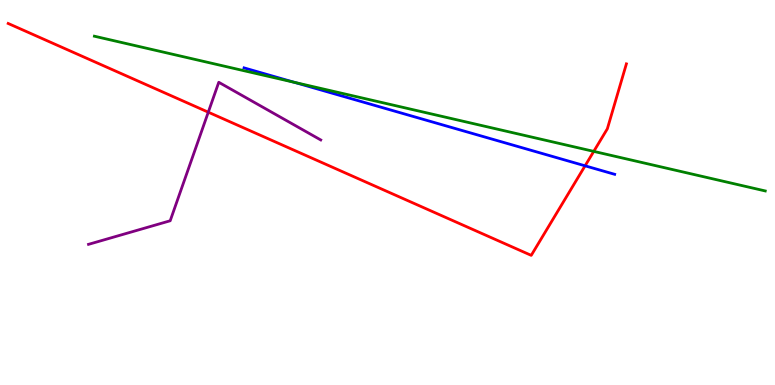[{'lines': ['blue', 'red'], 'intersections': [{'x': 7.55, 'y': 5.69}]}, {'lines': ['green', 'red'], 'intersections': [{'x': 7.66, 'y': 6.07}]}, {'lines': ['purple', 'red'], 'intersections': [{'x': 2.69, 'y': 7.09}]}, {'lines': ['blue', 'green'], 'intersections': [{'x': 3.8, 'y': 7.86}]}, {'lines': ['blue', 'purple'], 'intersections': []}, {'lines': ['green', 'purple'], 'intersections': []}]